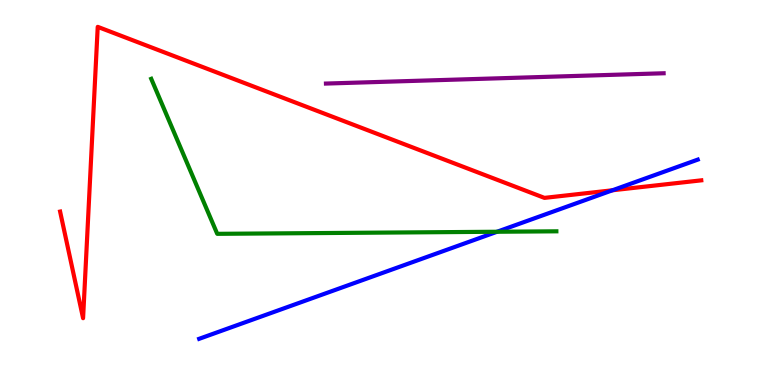[{'lines': ['blue', 'red'], 'intersections': [{'x': 7.9, 'y': 5.06}]}, {'lines': ['green', 'red'], 'intersections': []}, {'lines': ['purple', 'red'], 'intersections': []}, {'lines': ['blue', 'green'], 'intersections': [{'x': 6.41, 'y': 3.98}]}, {'lines': ['blue', 'purple'], 'intersections': []}, {'lines': ['green', 'purple'], 'intersections': []}]